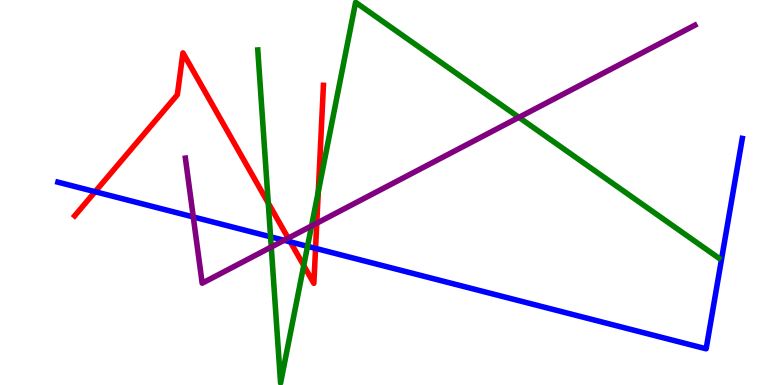[{'lines': ['blue', 'red'], 'intersections': [{'x': 1.23, 'y': 5.02}, {'x': 3.75, 'y': 3.72}, {'x': 4.07, 'y': 3.55}]}, {'lines': ['green', 'red'], 'intersections': [{'x': 3.46, 'y': 4.73}, {'x': 3.92, 'y': 3.1}, {'x': 4.11, 'y': 5.02}]}, {'lines': ['purple', 'red'], 'intersections': [{'x': 3.72, 'y': 3.81}, {'x': 4.09, 'y': 4.2}]}, {'lines': ['blue', 'green'], 'intersections': [{'x': 3.49, 'y': 3.85}, {'x': 3.97, 'y': 3.6}]}, {'lines': ['blue', 'purple'], 'intersections': [{'x': 2.49, 'y': 4.37}, {'x': 3.67, 'y': 3.76}]}, {'lines': ['green', 'purple'], 'intersections': [{'x': 3.5, 'y': 3.58}, {'x': 4.02, 'y': 4.13}, {'x': 6.7, 'y': 6.95}]}]